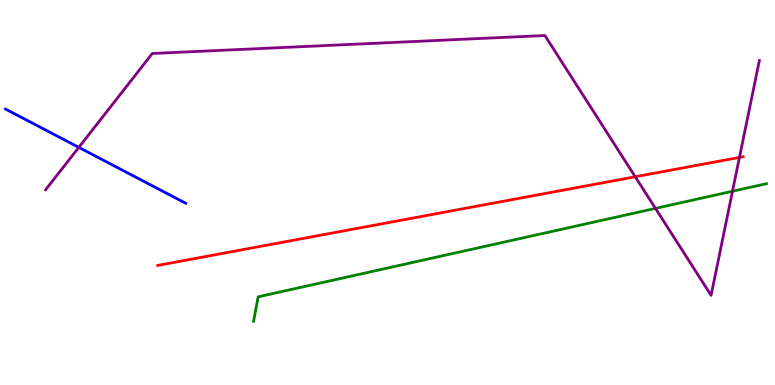[{'lines': ['blue', 'red'], 'intersections': []}, {'lines': ['green', 'red'], 'intersections': []}, {'lines': ['purple', 'red'], 'intersections': [{'x': 8.2, 'y': 5.41}, {'x': 9.54, 'y': 5.91}]}, {'lines': ['blue', 'green'], 'intersections': []}, {'lines': ['blue', 'purple'], 'intersections': [{'x': 1.02, 'y': 6.17}]}, {'lines': ['green', 'purple'], 'intersections': [{'x': 8.46, 'y': 4.59}, {'x': 9.45, 'y': 5.03}]}]